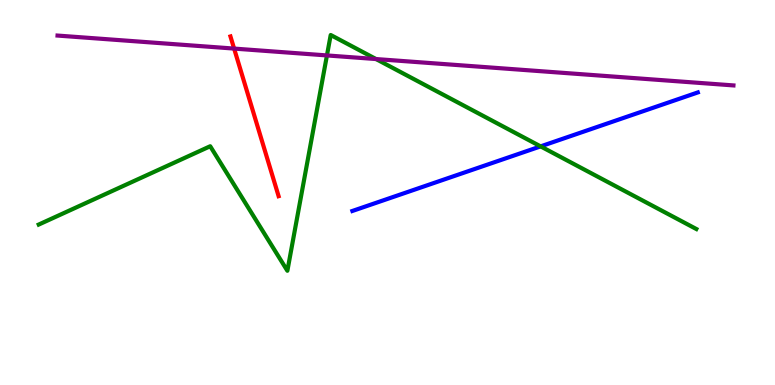[{'lines': ['blue', 'red'], 'intersections': []}, {'lines': ['green', 'red'], 'intersections': []}, {'lines': ['purple', 'red'], 'intersections': [{'x': 3.02, 'y': 8.74}]}, {'lines': ['blue', 'green'], 'intersections': [{'x': 6.98, 'y': 6.2}]}, {'lines': ['blue', 'purple'], 'intersections': []}, {'lines': ['green', 'purple'], 'intersections': [{'x': 4.22, 'y': 8.56}, {'x': 4.85, 'y': 8.47}]}]